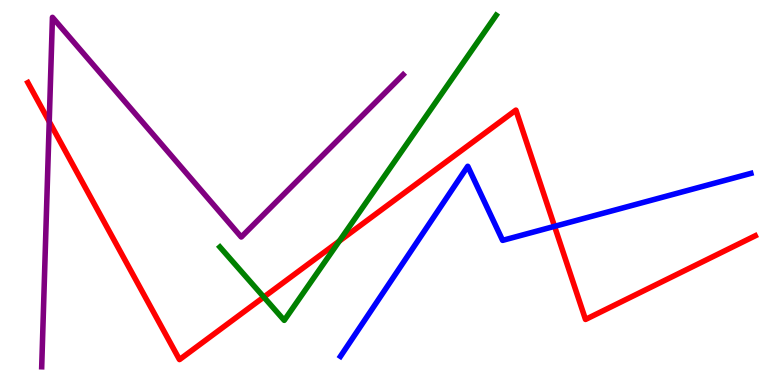[{'lines': ['blue', 'red'], 'intersections': [{'x': 7.16, 'y': 4.12}]}, {'lines': ['green', 'red'], 'intersections': [{'x': 3.4, 'y': 2.28}, {'x': 4.38, 'y': 3.74}]}, {'lines': ['purple', 'red'], 'intersections': [{'x': 0.635, 'y': 6.84}]}, {'lines': ['blue', 'green'], 'intersections': []}, {'lines': ['blue', 'purple'], 'intersections': []}, {'lines': ['green', 'purple'], 'intersections': []}]